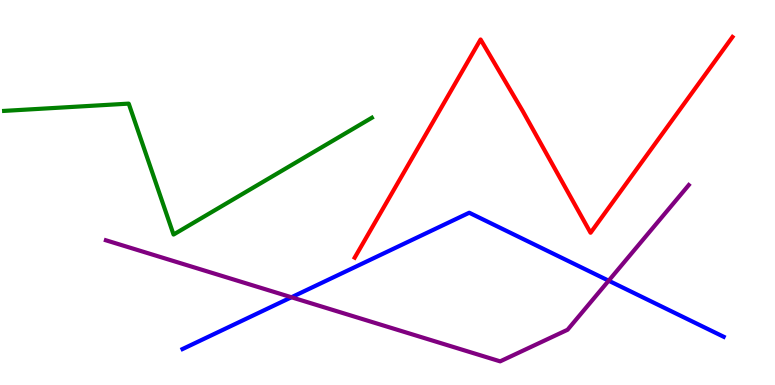[{'lines': ['blue', 'red'], 'intersections': []}, {'lines': ['green', 'red'], 'intersections': []}, {'lines': ['purple', 'red'], 'intersections': []}, {'lines': ['blue', 'green'], 'intersections': []}, {'lines': ['blue', 'purple'], 'intersections': [{'x': 3.76, 'y': 2.28}, {'x': 7.85, 'y': 2.71}]}, {'lines': ['green', 'purple'], 'intersections': []}]